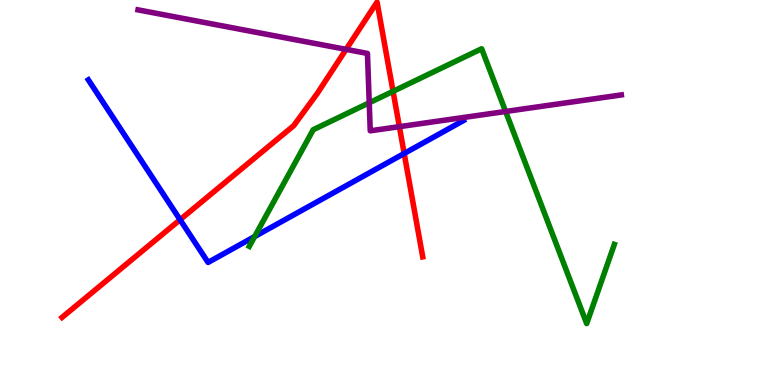[{'lines': ['blue', 'red'], 'intersections': [{'x': 2.32, 'y': 4.29}, {'x': 5.22, 'y': 6.01}]}, {'lines': ['green', 'red'], 'intersections': [{'x': 5.07, 'y': 7.63}]}, {'lines': ['purple', 'red'], 'intersections': [{'x': 4.47, 'y': 8.72}, {'x': 5.15, 'y': 6.71}]}, {'lines': ['blue', 'green'], 'intersections': [{'x': 3.29, 'y': 3.86}]}, {'lines': ['blue', 'purple'], 'intersections': []}, {'lines': ['green', 'purple'], 'intersections': [{'x': 4.76, 'y': 7.33}, {'x': 6.52, 'y': 7.1}]}]